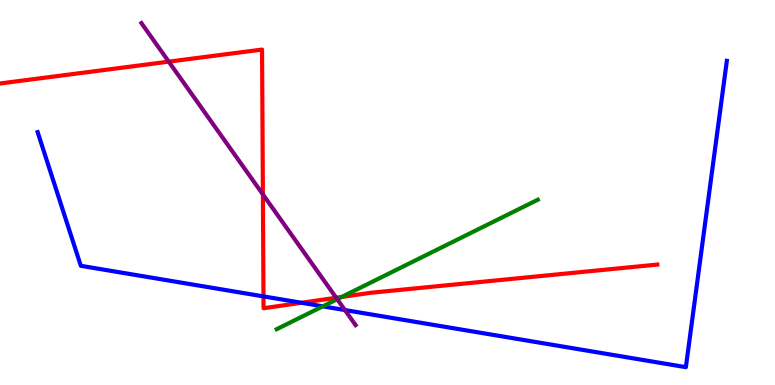[{'lines': ['blue', 'red'], 'intersections': [{'x': 3.4, 'y': 2.3}, {'x': 3.89, 'y': 2.14}]}, {'lines': ['green', 'red'], 'intersections': [{'x': 4.41, 'y': 2.29}]}, {'lines': ['purple', 'red'], 'intersections': [{'x': 2.18, 'y': 8.4}, {'x': 3.39, 'y': 4.95}, {'x': 4.34, 'y': 2.27}]}, {'lines': ['blue', 'green'], 'intersections': [{'x': 4.17, 'y': 2.04}]}, {'lines': ['blue', 'purple'], 'intersections': [{'x': 4.45, 'y': 1.95}]}, {'lines': ['green', 'purple'], 'intersections': [{'x': 4.35, 'y': 2.23}]}]